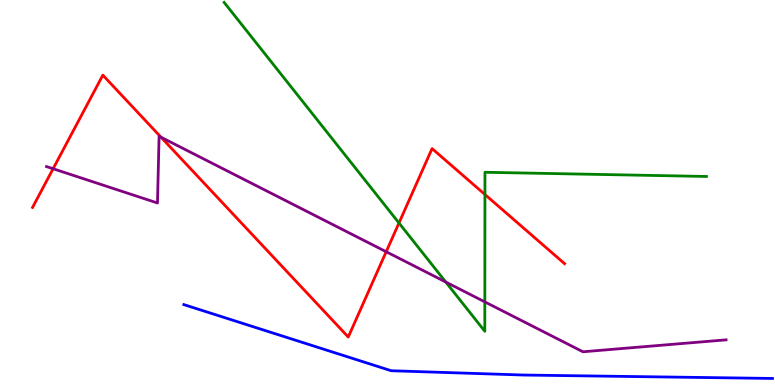[{'lines': ['blue', 'red'], 'intersections': []}, {'lines': ['green', 'red'], 'intersections': [{'x': 5.15, 'y': 4.21}, {'x': 6.26, 'y': 4.95}]}, {'lines': ['purple', 'red'], 'intersections': [{'x': 0.685, 'y': 5.62}, {'x': 2.08, 'y': 6.44}, {'x': 4.98, 'y': 3.46}]}, {'lines': ['blue', 'green'], 'intersections': []}, {'lines': ['blue', 'purple'], 'intersections': []}, {'lines': ['green', 'purple'], 'intersections': [{'x': 5.75, 'y': 2.67}, {'x': 6.26, 'y': 2.16}]}]